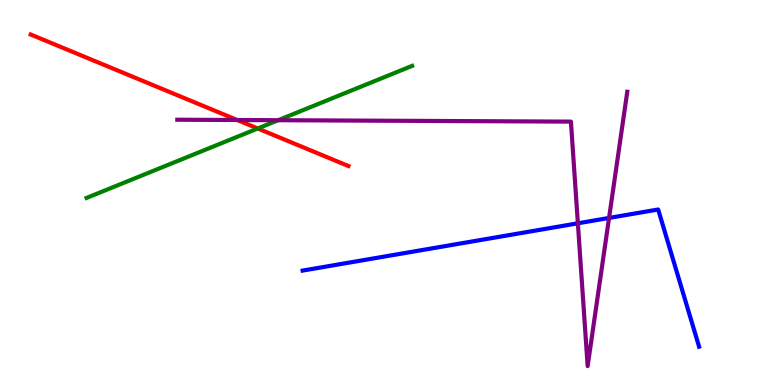[{'lines': ['blue', 'red'], 'intersections': []}, {'lines': ['green', 'red'], 'intersections': [{'x': 3.33, 'y': 6.66}]}, {'lines': ['purple', 'red'], 'intersections': [{'x': 3.06, 'y': 6.88}]}, {'lines': ['blue', 'green'], 'intersections': []}, {'lines': ['blue', 'purple'], 'intersections': [{'x': 7.46, 'y': 4.2}, {'x': 7.86, 'y': 4.34}]}, {'lines': ['green', 'purple'], 'intersections': [{'x': 3.59, 'y': 6.88}]}]